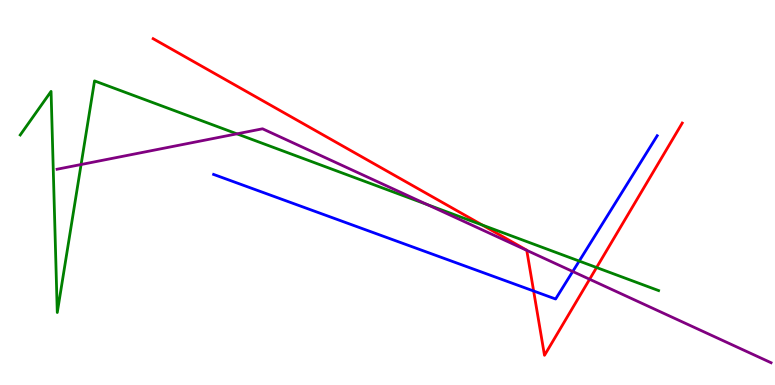[{'lines': ['blue', 'red'], 'intersections': [{'x': 6.89, 'y': 2.44}]}, {'lines': ['green', 'red'], 'intersections': [{'x': 6.22, 'y': 4.15}, {'x': 7.7, 'y': 3.05}]}, {'lines': ['purple', 'red'], 'intersections': [{'x': 6.8, 'y': 3.5}, {'x': 7.61, 'y': 2.75}]}, {'lines': ['blue', 'green'], 'intersections': [{'x': 7.47, 'y': 3.22}]}, {'lines': ['blue', 'purple'], 'intersections': [{'x': 7.39, 'y': 2.95}]}, {'lines': ['green', 'purple'], 'intersections': [{'x': 1.05, 'y': 5.73}, {'x': 3.06, 'y': 6.52}, {'x': 5.52, 'y': 4.68}]}]